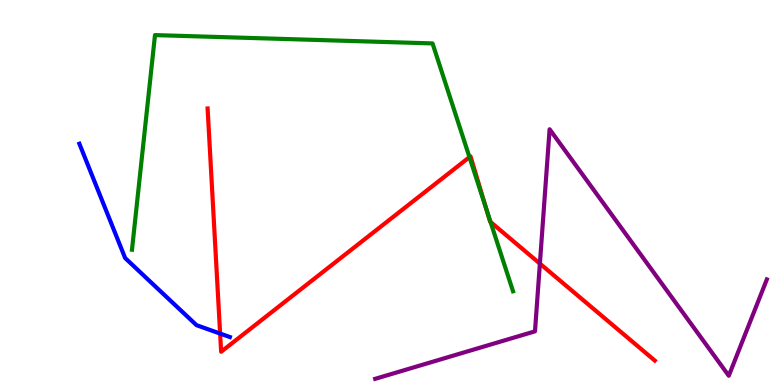[{'lines': ['blue', 'red'], 'intersections': [{'x': 2.84, 'y': 1.34}]}, {'lines': ['green', 'red'], 'intersections': [{'x': 6.06, 'y': 5.92}, {'x': 6.27, 'y': 4.57}, {'x': 6.33, 'y': 4.24}]}, {'lines': ['purple', 'red'], 'intersections': [{'x': 6.97, 'y': 3.15}]}, {'lines': ['blue', 'green'], 'intersections': []}, {'lines': ['blue', 'purple'], 'intersections': []}, {'lines': ['green', 'purple'], 'intersections': []}]